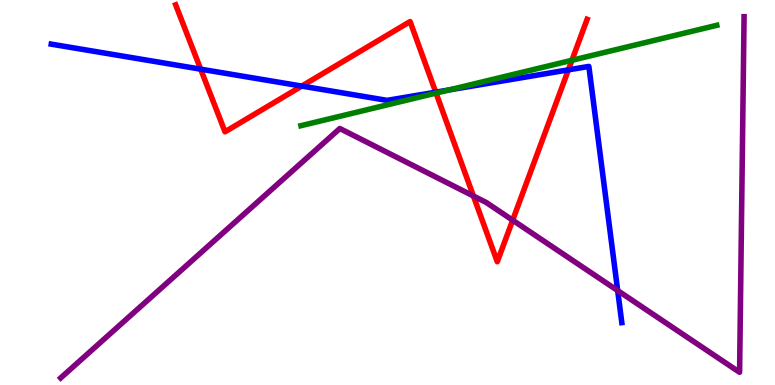[{'lines': ['blue', 'red'], 'intersections': [{'x': 2.59, 'y': 8.2}, {'x': 3.89, 'y': 7.76}, {'x': 5.62, 'y': 7.61}, {'x': 7.33, 'y': 8.19}]}, {'lines': ['green', 'red'], 'intersections': [{'x': 5.63, 'y': 7.58}, {'x': 7.38, 'y': 8.43}]}, {'lines': ['purple', 'red'], 'intersections': [{'x': 6.11, 'y': 4.91}, {'x': 6.62, 'y': 4.28}]}, {'lines': ['blue', 'green'], 'intersections': [{'x': 5.79, 'y': 7.66}]}, {'lines': ['blue', 'purple'], 'intersections': [{'x': 7.97, 'y': 2.45}]}, {'lines': ['green', 'purple'], 'intersections': []}]